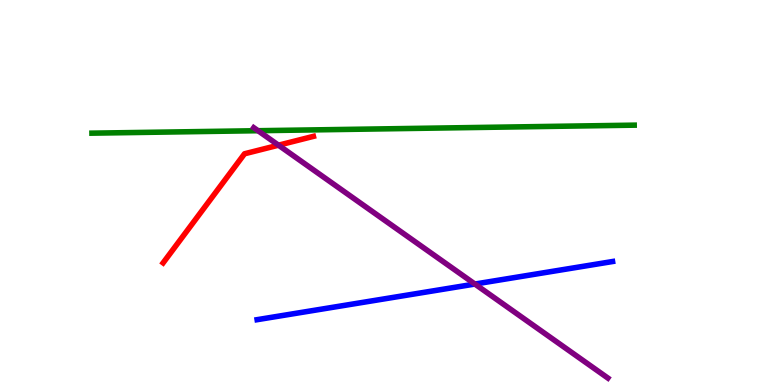[{'lines': ['blue', 'red'], 'intersections': []}, {'lines': ['green', 'red'], 'intersections': []}, {'lines': ['purple', 'red'], 'intersections': [{'x': 3.59, 'y': 6.23}]}, {'lines': ['blue', 'green'], 'intersections': []}, {'lines': ['blue', 'purple'], 'intersections': [{'x': 6.13, 'y': 2.62}]}, {'lines': ['green', 'purple'], 'intersections': [{'x': 3.33, 'y': 6.6}]}]